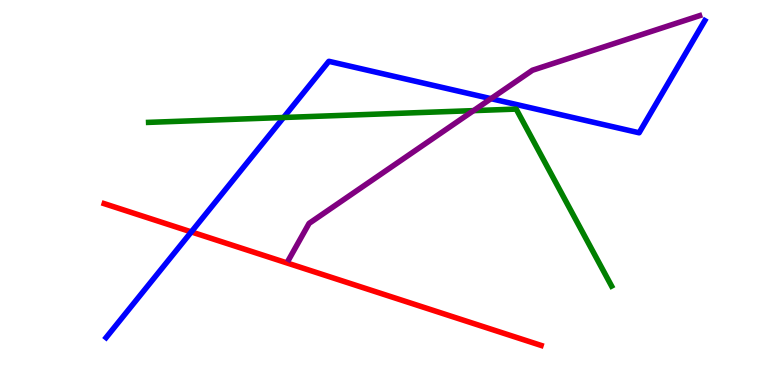[{'lines': ['blue', 'red'], 'intersections': [{'x': 2.47, 'y': 3.98}]}, {'lines': ['green', 'red'], 'intersections': []}, {'lines': ['purple', 'red'], 'intersections': []}, {'lines': ['blue', 'green'], 'intersections': [{'x': 3.66, 'y': 6.95}]}, {'lines': ['blue', 'purple'], 'intersections': [{'x': 6.34, 'y': 7.44}]}, {'lines': ['green', 'purple'], 'intersections': [{'x': 6.11, 'y': 7.13}]}]